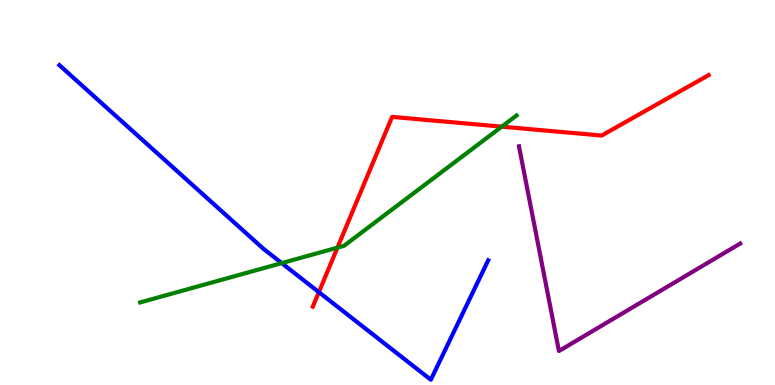[{'lines': ['blue', 'red'], 'intersections': [{'x': 4.11, 'y': 2.41}]}, {'lines': ['green', 'red'], 'intersections': [{'x': 4.35, 'y': 3.57}, {'x': 6.47, 'y': 6.71}]}, {'lines': ['purple', 'red'], 'intersections': []}, {'lines': ['blue', 'green'], 'intersections': [{'x': 3.64, 'y': 3.17}]}, {'lines': ['blue', 'purple'], 'intersections': []}, {'lines': ['green', 'purple'], 'intersections': []}]